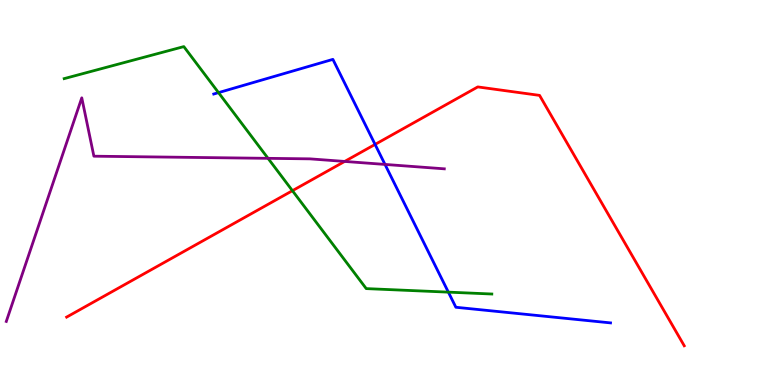[{'lines': ['blue', 'red'], 'intersections': [{'x': 4.84, 'y': 6.25}]}, {'lines': ['green', 'red'], 'intersections': [{'x': 3.77, 'y': 5.05}]}, {'lines': ['purple', 'red'], 'intersections': [{'x': 4.45, 'y': 5.81}]}, {'lines': ['blue', 'green'], 'intersections': [{'x': 2.82, 'y': 7.59}, {'x': 5.79, 'y': 2.41}]}, {'lines': ['blue', 'purple'], 'intersections': [{'x': 4.97, 'y': 5.73}]}, {'lines': ['green', 'purple'], 'intersections': [{'x': 3.46, 'y': 5.89}]}]